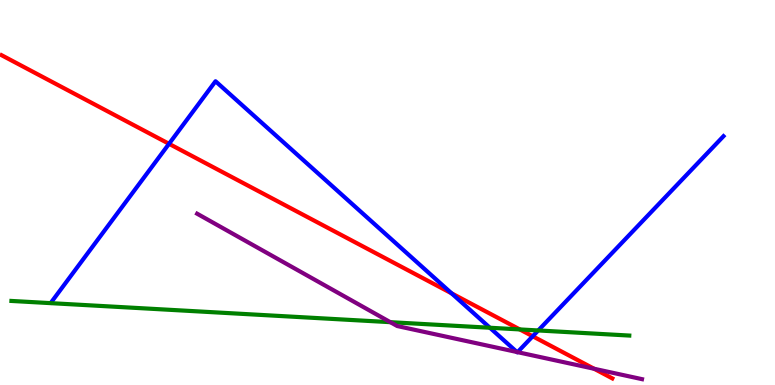[{'lines': ['blue', 'red'], 'intersections': [{'x': 2.18, 'y': 6.26}, {'x': 5.83, 'y': 2.38}, {'x': 6.87, 'y': 1.27}]}, {'lines': ['green', 'red'], 'intersections': [{'x': 6.71, 'y': 1.44}]}, {'lines': ['purple', 'red'], 'intersections': [{'x': 7.67, 'y': 0.422}]}, {'lines': ['blue', 'green'], 'intersections': [{'x': 6.32, 'y': 1.49}, {'x': 6.94, 'y': 1.42}]}, {'lines': ['blue', 'purple'], 'intersections': [{'x': 6.67, 'y': 0.857}, {'x': 6.68, 'y': 0.853}]}, {'lines': ['green', 'purple'], 'intersections': [{'x': 5.04, 'y': 1.63}]}]